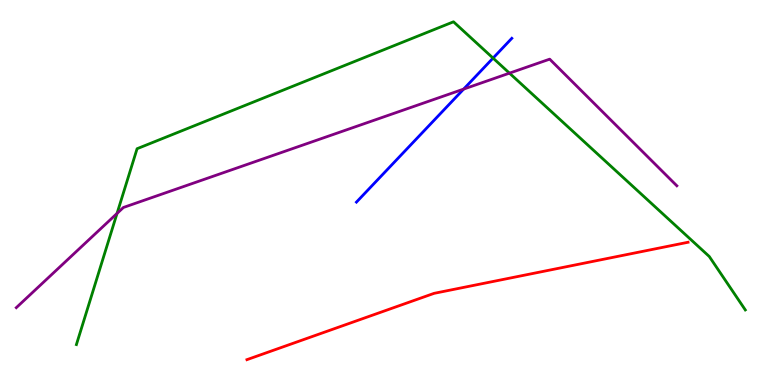[{'lines': ['blue', 'red'], 'intersections': []}, {'lines': ['green', 'red'], 'intersections': []}, {'lines': ['purple', 'red'], 'intersections': []}, {'lines': ['blue', 'green'], 'intersections': [{'x': 6.36, 'y': 8.49}]}, {'lines': ['blue', 'purple'], 'intersections': [{'x': 5.98, 'y': 7.69}]}, {'lines': ['green', 'purple'], 'intersections': [{'x': 1.51, 'y': 4.46}, {'x': 6.57, 'y': 8.1}]}]